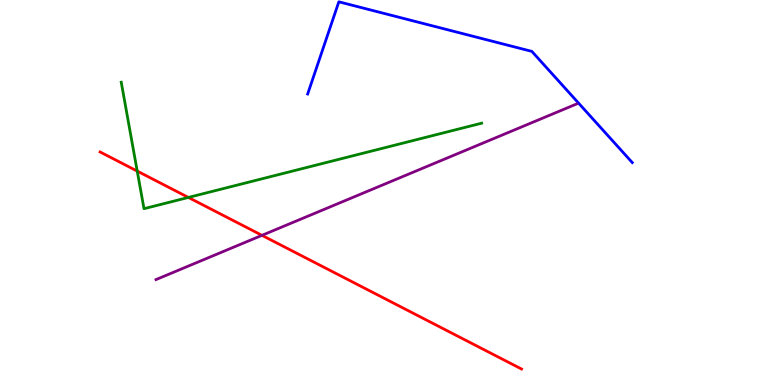[{'lines': ['blue', 'red'], 'intersections': []}, {'lines': ['green', 'red'], 'intersections': [{'x': 1.77, 'y': 5.56}, {'x': 2.43, 'y': 4.87}]}, {'lines': ['purple', 'red'], 'intersections': [{'x': 3.38, 'y': 3.89}]}, {'lines': ['blue', 'green'], 'intersections': []}, {'lines': ['blue', 'purple'], 'intersections': []}, {'lines': ['green', 'purple'], 'intersections': []}]